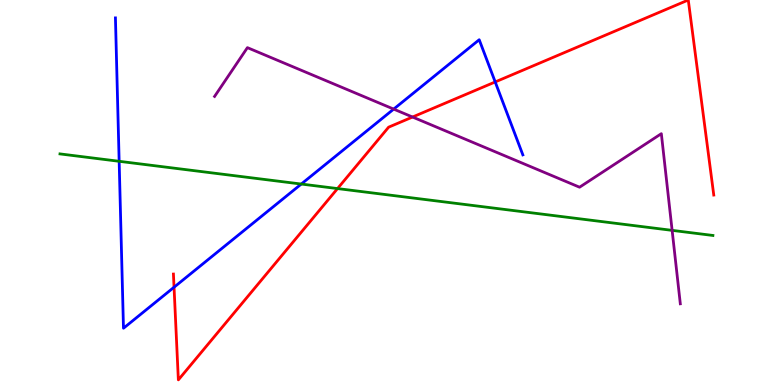[{'lines': ['blue', 'red'], 'intersections': [{'x': 2.25, 'y': 2.54}, {'x': 6.39, 'y': 7.87}]}, {'lines': ['green', 'red'], 'intersections': [{'x': 4.36, 'y': 5.1}]}, {'lines': ['purple', 'red'], 'intersections': [{'x': 5.32, 'y': 6.96}]}, {'lines': ['blue', 'green'], 'intersections': [{'x': 1.54, 'y': 5.81}, {'x': 3.89, 'y': 5.22}]}, {'lines': ['blue', 'purple'], 'intersections': [{'x': 5.08, 'y': 7.17}]}, {'lines': ['green', 'purple'], 'intersections': [{'x': 8.67, 'y': 4.02}]}]